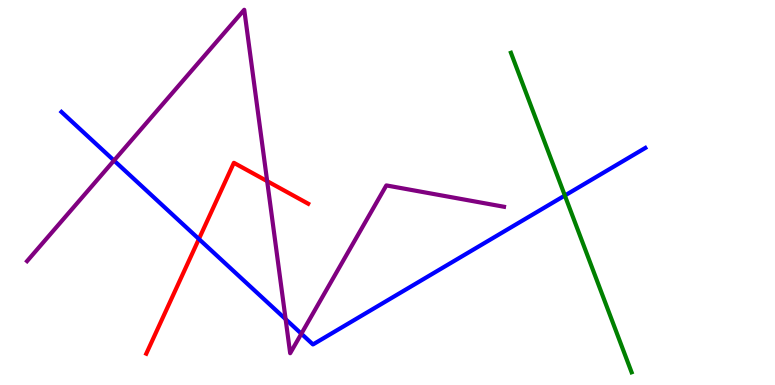[{'lines': ['blue', 'red'], 'intersections': [{'x': 2.57, 'y': 3.79}]}, {'lines': ['green', 'red'], 'intersections': []}, {'lines': ['purple', 'red'], 'intersections': [{'x': 3.45, 'y': 5.3}]}, {'lines': ['blue', 'green'], 'intersections': [{'x': 7.29, 'y': 4.92}]}, {'lines': ['blue', 'purple'], 'intersections': [{'x': 1.47, 'y': 5.83}, {'x': 3.69, 'y': 1.71}, {'x': 3.89, 'y': 1.33}]}, {'lines': ['green', 'purple'], 'intersections': []}]